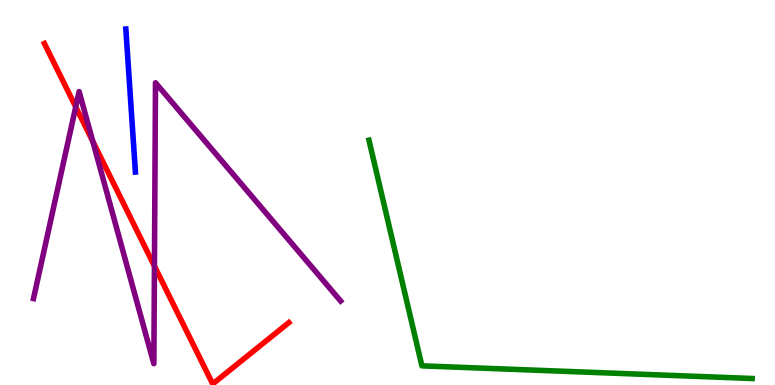[{'lines': ['blue', 'red'], 'intersections': []}, {'lines': ['green', 'red'], 'intersections': []}, {'lines': ['purple', 'red'], 'intersections': [{'x': 0.977, 'y': 7.22}, {'x': 1.2, 'y': 6.33}, {'x': 1.99, 'y': 3.09}]}, {'lines': ['blue', 'green'], 'intersections': []}, {'lines': ['blue', 'purple'], 'intersections': []}, {'lines': ['green', 'purple'], 'intersections': []}]